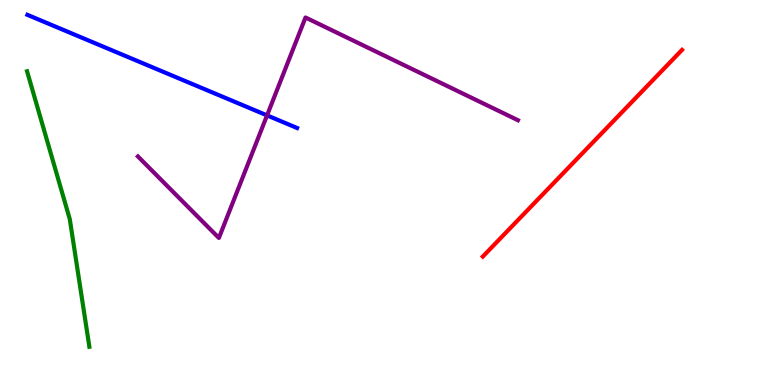[{'lines': ['blue', 'red'], 'intersections': []}, {'lines': ['green', 'red'], 'intersections': []}, {'lines': ['purple', 'red'], 'intersections': []}, {'lines': ['blue', 'green'], 'intersections': []}, {'lines': ['blue', 'purple'], 'intersections': [{'x': 3.45, 'y': 7.0}]}, {'lines': ['green', 'purple'], 'intersections': []}]